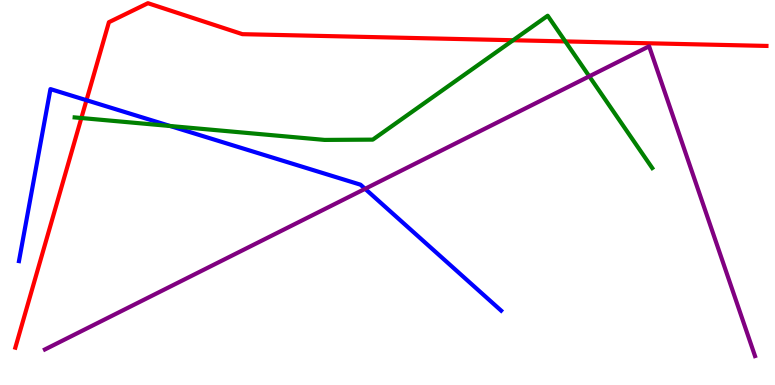[{'lines': ['blue', 'red'], 'intersections': [{'x': 1.12, 'y': 7.4}]}, {'lines': ['green', 'red'], 'intersections': [{'x': 1.05, 'y': 6.93}, {'x': 6.62, 'y': 8.95}, {'x': 7.29, 'y': 8.92}]}, {'lines': ['purple', 'red'], 'intersections': []}, {'lines': ['blue', 'green'], 'intersections': [{'x': 2.2, 'y': 6.73}]}, {'lines': ['blue', 'purple'], 'intersections': [{'x': 4.71, 'y': 5.1}]}, {'lines': ['green', 'purple'], 'intersections': [{'x': 7.6, 'y': 8.02}]}]